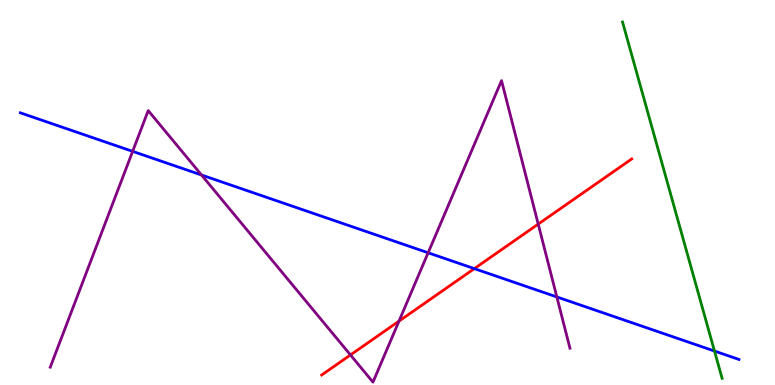[{'lines': ['blue', 'red'], 'intersections': [{'x': 6.12, 'y': 3.02}]}, {'lines': ['green', 'red'], 'intersections': []}, {'lines': ['purple', 'red'], 'intersections': [{'x': 4.52, 'y': 0.781}, {'x': 5.15, 'y': 1.66}, {'x': 6.94, 'y': 4.18}]}, {'lines': ['blue', 'green'], 'intersections': [{'x': 9.22, 'y': 0.882}]}, {'lines': ['blue', 'purple'], 'intersections': [{'x': 1.71, 'y': 6.07}, {'x': 2.6, 'y': 5.45}, {'x': 5.52, 'y': 3.43}, {'x': 7.19, 'y': 2.29}]}, {'lines': ['green', 'purple'], 'intersections': []}]